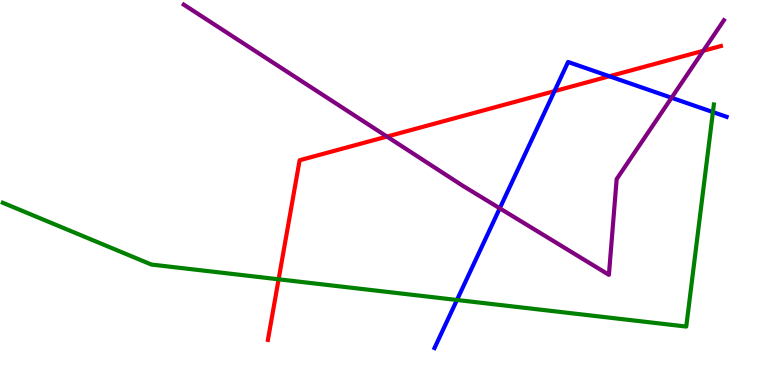[{'lines': ['blue', 'red'], 'intersections': [{'x': 7.15, 'y': 7.63}, {'x': 7.86, 'y': 8.02}]}, {'lines': ['green', 'red'], 'intersections': [{'x': 3.6, 'y': 2.75}]}, {'lines': ['purple', 'red'], 'intersections': [{'x': 4.99, 'y': 6.45}, {'x': 9.07, 'y': 8.68}]}, {'lines': ['blue', 'green'], 'intersections': [{'x': 5.9, 'y': 2.21}, {'x': 9.2, 'y': 7.09}]}, {'lines': ['blue', 'purple'], 'intersections': [{'x': 6.45, 'y': 4.59}, {'x': 8.67, 'y': 7.46}]}, {'lines': ['green', 'purple'], 'intersections': []}]